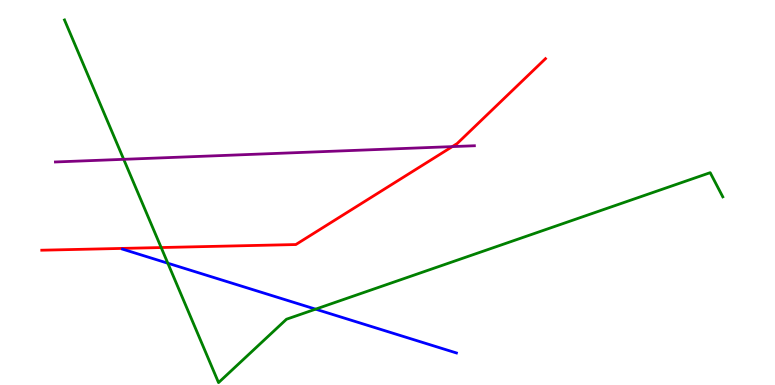[{'lines': ['blue', 'red'], 'intersections': []}, {'lines': ['green', 'red'], 'intersections': [{'x': 2.08, 'y': 3.57}]}, {'lines': ['purple', 'red'], 'intersections': [{'x': 5.84, 'y': 6.19}]}, {'lines': ['blue', 'green'], 'intersections': [{'x': 2.17, 'y': 3.16}, {'x': 4.07, 'y': 1.97}]}, {'lines': ['blue', 'purple'], 'intersections': []}, {'lines': ['green', 'purple'], 'intersections': [{'x': 1.6, 'y': 5.86}]}]